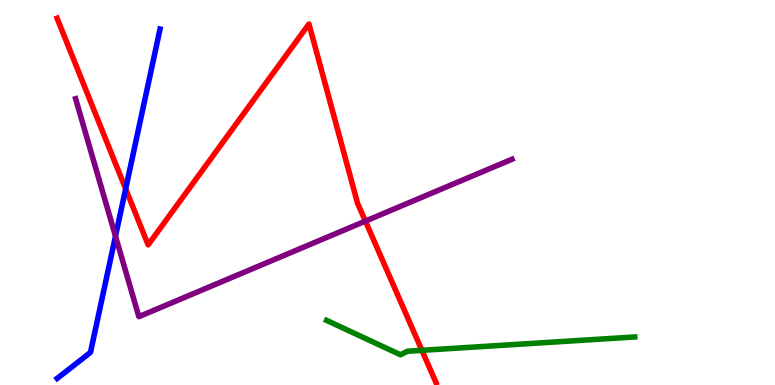[{'lines': ['blue', 'red'], 'intersections': [{'x': 1.62, 'y': 5.09}]}, {'lines': ['green', 'red'], 'intersections': [{'x': 5.44, 'y': 0.9}]}, {'lines': ['purple', 'red'], 'intersections': [{'x': 4.71, 'y': 4.26}]}, {'lines': ['blue', 'green'], 'intersections': []}, {'lines': ['blue', 'purple'], 'intersections': [{'x': 1.49, 'y': 3.87}]}, {'lines': ['green', 'purple'], 'intersections': []}]